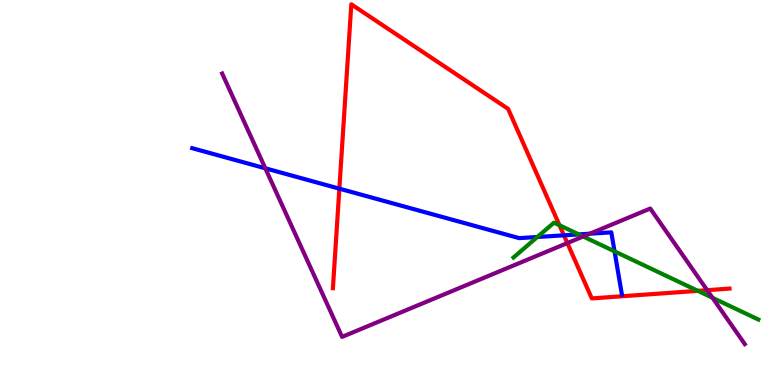[{'lines': ['blue', 'red'], 'intersections': [{'x': 4.38, 'y': 5.1}, {'x': 7.28, 'y': 3.89}]}, {'lines': ['green', 'red'], 'intersections': [{'x': 7.22, 'y': 4.15}, {'x': 9.0, 'y': 2.45}]}, {'lines': ['purple', 'red'], 'intersections': [{'x': 7.32, 'y': 3.69}, {'x': 9.13, 'y': 2.46}]}, {'lines': ['blue', 'green'], 'intersections': [{'x': 6.93, 'y': 3.84}, {'x': 7.47, 'y': 3.91}, {'x': 7.93, 'y': 3.47}]}, {'lines': ['blue', 'purple'], 'intersections': [{'x': 3.42, 'y': 5.63}, {'x': 7.61, 'y': 3.93}]}, {'lines': ['green', 'purple'], 'intersections': [{'x': 7.52, 'y': 3.86}, {'x': 9.19, 'y': 2.27}]}]